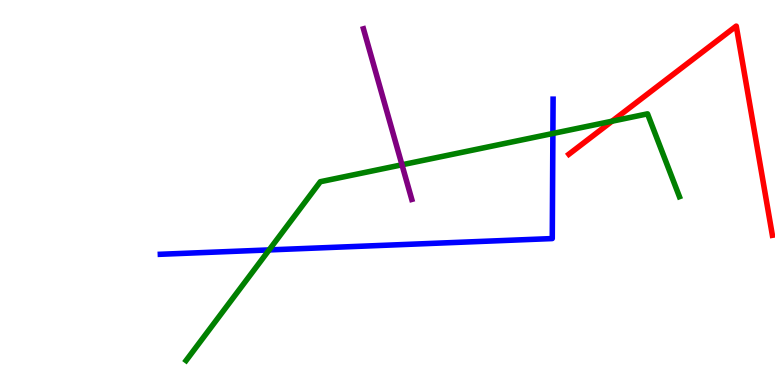[{'lines': ['blue', 'red'], 'intersections': []}, {'lines': ['green', 'red'], 'intersections': [{'x': 7.9, 'y': 6.85}]}, {'lines': ['purple', 'red'], 'intersections': []}, {'lines': ['blue', 'green'], 'intersections': [{'x': 3.47, 'y': 3.51}, {'x': 7.13, 'y': 6.53}]}, {'lines': ['blue', 'purple'], 'intersections': []}, {'lines': ['green', 'purple'], 'intersections': [{'x': 5.19, 'y': 5.72}]}]